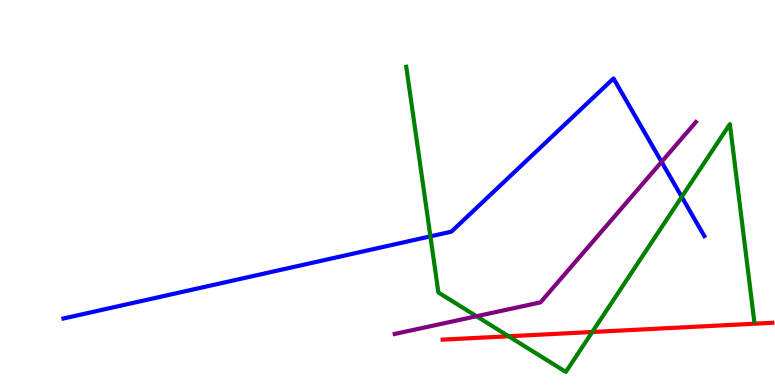[{'lines': ['blue', 'red'], 'intersections': []}, {'lines': ['green', 'red'], 'intersections': [{'x': 6.56, 'y': 1.27}, {'x': 7.64, 'y': 1.38}]}, {'lines': ['purple', 'red'], 'intersections': []}, {'lines': ['blue', 'green'], 'intersections': [{'x': 5.55, 'y': 3.86}, {'x': 8.8, 'y': 4.89}]}, {'lines': ['blue', 'purple'], 'intersections': [{'x': 8.54, 'y': 5.8}]}, {'lines': ['green', 'purple'], 'intersections': [{'x': 6.15, 'y': 1.79}]}]